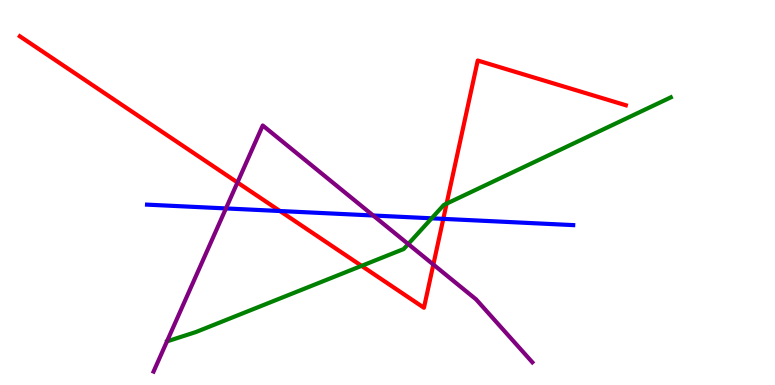[{'lines': ['blue', 'red'], 'intersections': [{'x': 3.61, 'y': 4.52}, {'x': 5.72, 'y': 4.32}]}, {'lines': ['green', 'red'], 'intersections': [{'x': 4.67, 'y': 3.09}, {'x': 5.76, 'y': 4.71}]}, {'lines': ['purple', 'red'], 'intersections': [{'x': 3.06, 'y': 5.26}, {'x': 5.59, 'y': 3.13}]}, {'lines': ['blue', 'green'], 'intersections': [{'x': 5.57, 'y': 4.33}]}, {'lines': ['blue', 'purple'], 'intersections': [{'x': 2.92, 'y': 4.59}, {'x': 4.82, 'y': 4.4}]}, {'lines': ['green', 'purple'], 'intersections': [{'x': 5.27, 'y': 3.66}]}]